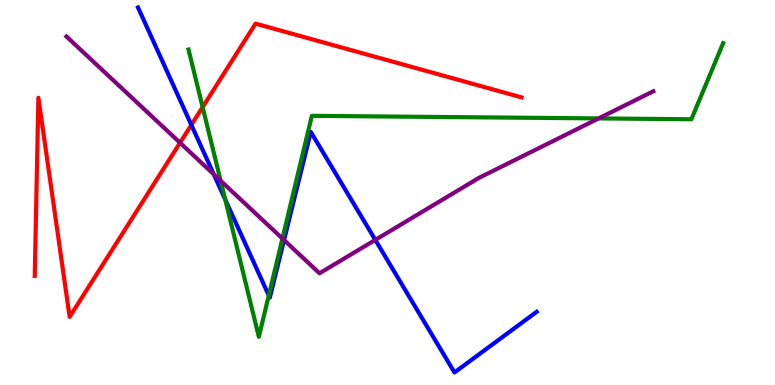[{'lines': ['blue', 'red'], 'intersections': [{'x': 2.47, 'y': 6.76}]}, {'lines': ['green', 'red'], 'intersections': [{'x': 2.61, 'y': 7.22}]}, {'lines': ['purple', 'red'], 'intersections': [{'x': 2.32, 'y': 6.29}]}, {'lines': ['blue', 'green'], 'intersections': [{'x': 2.91, 'y': 4.82}, {'x': 3.47, 'y': 2.33}]}, {'lines': ['blue', 'purple'], 'intersections': [{'x': 2.76, 'y': 5.47}, {'x': 3.67, 'y': 3.76}, {'x': 4.84, 'y': 3.77}]}, {'lines': ['green', 'purple'], 'intersections': [{'x': 2.85, 'y': 5.31}, {'x': 3.64, 'y': 3.8}, {'x': 7.72, 'y': 6.92}]}]